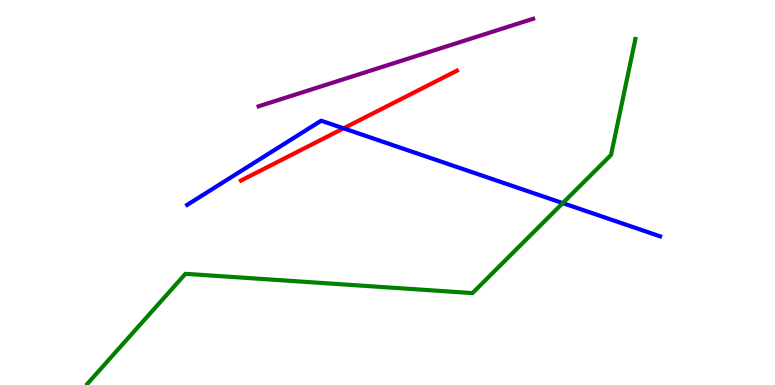[{'lines': ['blue', 'red'], 'intersections': [{'x': 4.43, 'y': 6.67}]}, {'lines': ['green', 'red'], 'intersections': []}, {'lines': ['purple', 'red'], 'intersections': []}, {'lines': ['blue', 'green'], 'intersections': [{'x': 7.26, 'y': 4.72}]}, {'lines': ['blue', 'purple'], 'intersections': []}, {'lines': ['green', 'purple'], 'intersections': []}]